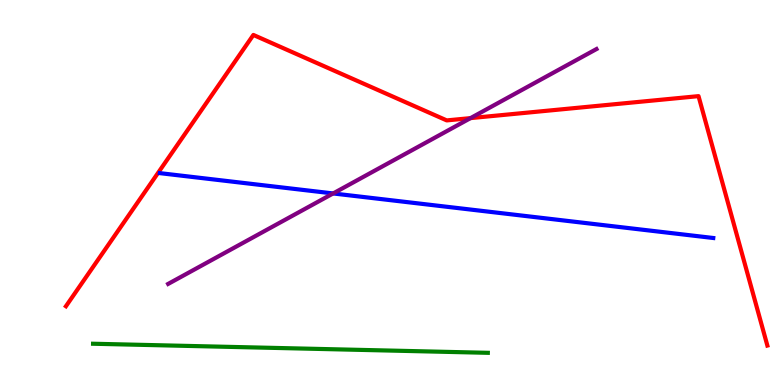[{'lines': ['blue', 'red'], 'intersections': []}, {'lines': ['green', 'red'], 'intersections': []}, {'lines': ['purple', 'red'], 'intersections': [{'x': 6.07, 'y': 6.93}]}, {'lines': ['blue', 'green'], 'intersections': []}, {'lines': ['blue', 'purple'], 'intersections': [{'x': 4.3, 'y': 4.98}]}, {'lines': ['green', 'purple'], 'intersections': []}]